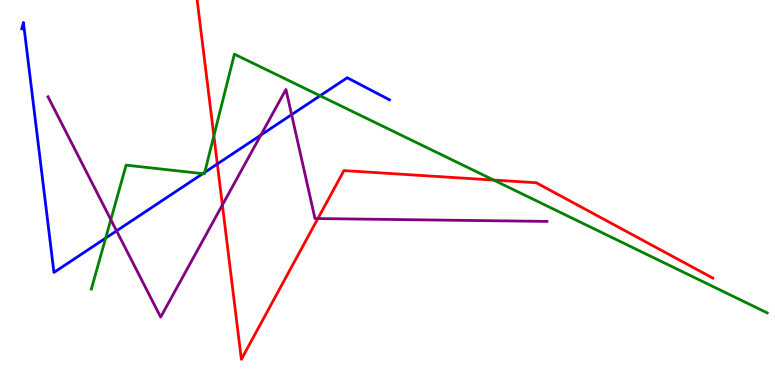[{'lines': ['blue', 'red'], 'intersections': [{'x': 2.8, 'y': 5.74}]}, {'lines': ['green', 'red'], 'intersections': [{'x': 2.76, 'y': 6.47}, {'x': 6.37, 'y': 5.32}]}, {'lines': ['purple', 'red'], 'intersections': [{'x': 2.87, 'y': 4.68}, {'x': 4.1, 'y': 4.32}]}, {'lines': ['blue', 'green'], 'intersections': [{'x': 1.36, 'y': 3.82}, {'x': 2.62, 'y': 5.49}, {'x': 2.64, 'y': 5.52}, {'x': 4.13, 'y': 7.51}]}, {'lines': ['blue', 'purple'], 'intersections': [{'x': 1.5, 'y': 4.0}, {'x': 3.37, 'y': 6.49}, {'x': 3.76, 'y': 7.02}]}, {'lines': ['green', 'purple'], 'intersections': [{'x': 1.43, 'y': 4.29}]}]